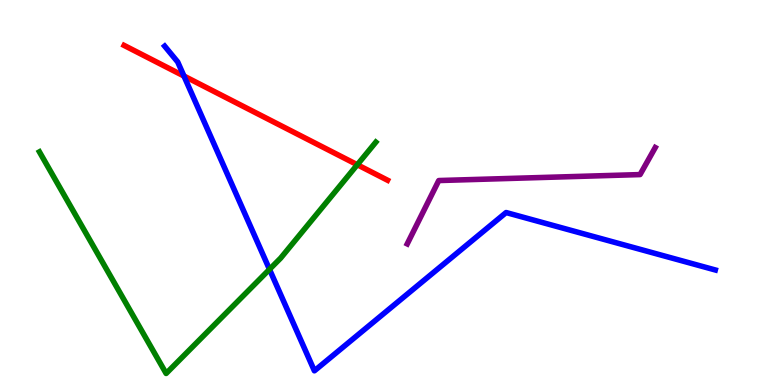[{'lines': ['blue', 'red'], 'intersections': [{'x': 2.37, 'y': 8.03}]}, {'lines': ['green', 'red'], 'intersections': [{'x': 4.61, 'y': 5.72}]}, {'lines': ['purple', 'red'], 'intersections': []}, {'lines': ['blue', 'green'], 'intersections': [{'x': 3.48, 'y': 3.0}]}, {'lines': ['blue', 'purple'], 'intersections': []}, {'lines': ['green', 'purple'], 'intersections': []}]